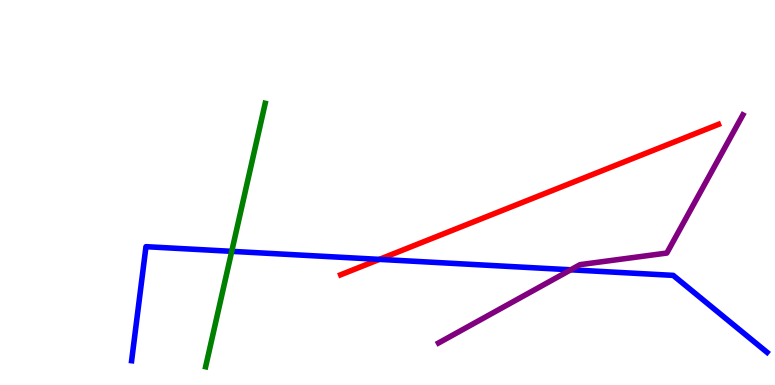[{'lines': ['blue', 'red'], 'intersections': [{'x': 4.9, 'y': 3.26}]}, {'lines': ['green', 'red'], 'intersections': []}, {'lines': ['purple', 'red'], 'intersections': []}, {'lines': ['blue', 'green'], 'intersections': [{'x': 2.99, 'y': 3.47}]}, {'lines': ['blue', 'purple'], 'intersections': [{'x': 7.36, 'y': 2.99}]}, {'lines': ['green', 'purple'], 'intersections': []}]